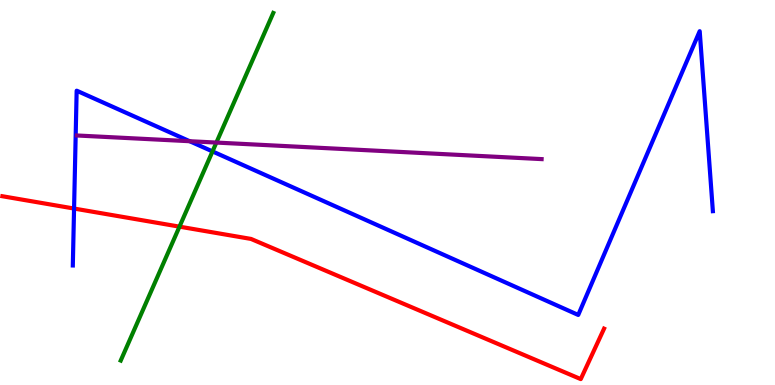[{'lines': ['blue', 'red'], 'intersections': [{'x': 0.956, 'y': 4.58}]}, {'lines': ['green', 'red'], 'intersections': [{'x': 2.32, 'y': 4.11}]}, {'lines': ['purple', 'red'], 'intersections': []}, {'lines': ['blue', 'green'], 'intersections': [{'x': 2.74, 'y': 6.07}]}, {'lines': ['blue', 'purple'], 'intersections': [{'x': 2.45, 'y': 6.33}]}, {'lines': ['green', 'purple'], 'intersections': [{'x': 2.79, 'y': 6.3}]}]